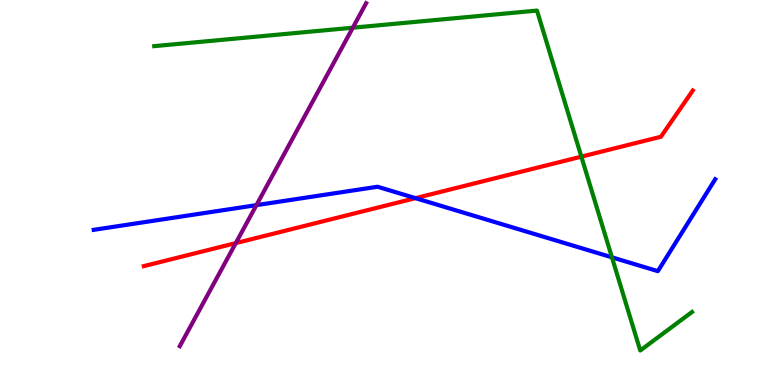[{'lines': ['blue', 'red'], 'intersections': [{'x': 5.36, 'y': 4.85}]}, {'lines': ['green', 'red'], 'intersections': [{'x': 7.5, 'y': 5.93}]}, {'lines': ['purple', 'red'], 'intersections': [{'x': 3.04, 'y': 3.69}]}, {'lines': ['blue', 'green'], 'intersections': [{'x': 7.9, 'y': 3.32}]}, {'lines': ['blue', 'purple'], 'intersections': [{'x': 3.31, 'y': 4.67}]}, {'lines': ['green', 'purple'], 'intersections': [{'x': 4.55, 'y': 9.28}]}]